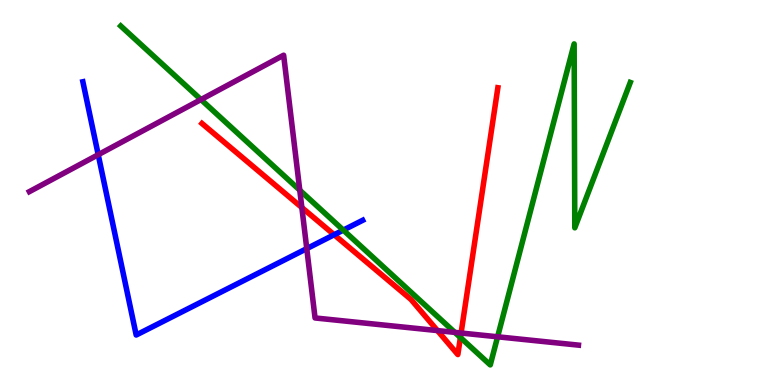[{'lines': ['blue', 'red'], 'intersections': [{'x': 4.31, 'y': 3.9}]}, {'lines': ['green', 'red'], 'intersections': [{'x': 5.94, 'y': 1.23}]}, {'lines': ['purple', 'red'], 'intersections': [{'x': 3.89, 'y': 4.61}, {'x': 5.64, 'y': 1.41}, {'x': 5.95, 'y': 1.35}]}, {'lines': ['blue', 'green'], 'intersections': [{'x': 4.43, 'y': 4.02}]}, {'lines': ['blue', 'purple'], 'intersections': [{'x': 1.27, 'y': 5.98}, {'x': 3.96, 'y': 3.54}]}, {'lines': ['green', 'purple'], 'intersections': [{'x': 2.59, 'y': 7.41}, {'x': 3.87, 'y': 5.06}, {'x': 5.87, 'y': 1.37}, {'x': 6.42, 'y': 1.25}]}]